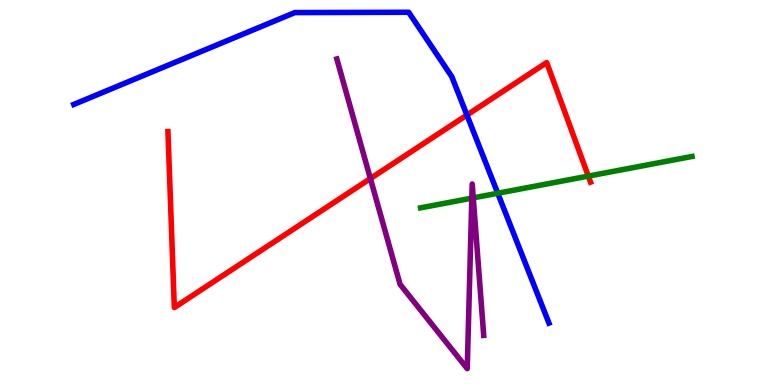[{'lines': ['blue', 'red'], 'intersections': [{'x': 6.02, 'y': 7.01}]}, {'lines': ['green', 'red'], 'intersections': [{'x': 7.59, 'y': 5.43}]}, {'lines': ['purple', 'red'], 'intersections': [{'x': 4.78, 'y': 5.36}]}, {'lines': ['blue', 'green'], 'intersections': [{'x': 6.42, 'y': 4.98}]}, {'lines': ['blue', 'purple'], 'intersections': []}, {'lines': ['green', 'purple'], 'intersections': [{'x': 6.09, 'y': 4.85}, {'x': 6.11, 'y': 4.86}]}]